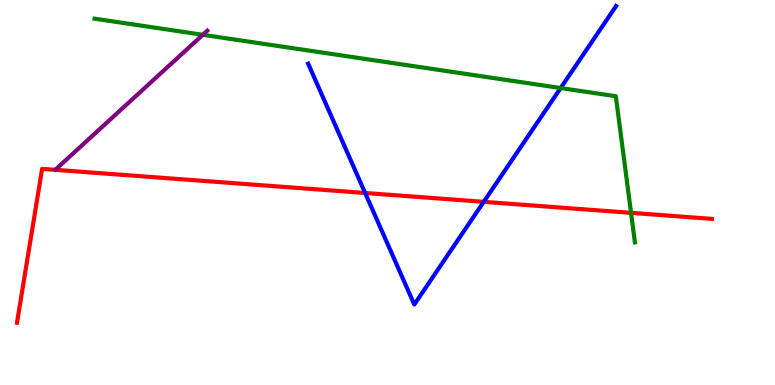[{'lines': ['blue', 'red'], 'intersections': [{'x': 4.71, 'y': 4.99}, {'x': 6.24, 'y': 4.76}]}, {'lines': ['green', 'red'], 'intersections': [{'x': 8.14, 'y': 4.47}]}, {'lines': ['purple', 'red'], 'intersections': []}, {'lines': ['blue', 'green'], 'intersections': [{'x': 7.23, 'y': 7.71}]}, {'lines': ['blue', 'purple'], 'intersections': []}, {'lines': ['green', 'purple'], 'intersections': [{'x': 2.62, 'y': 9.1}]}]